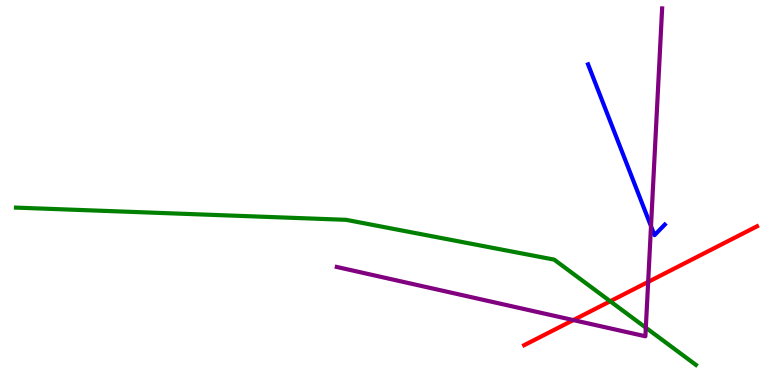[{'lines': ['blue', 'red'], 'intersections': []}, {'lines': ['green', 'red'], 'intersections': [{'x': 7.87, 'y': 2.18}]}, {'lines': ['purple', 'red'], 'intersections': [{'x': 7.4, 'y': 1.69}, {'x': 8.36, 'y': 2.68}]}, {'lines': ['blue', 'green'], 'intersections': []}, {'lines': ['blue', 'purple'], 'intersections': [{'x': 8.4, 'y': 4.12}]}, {'lines': ['green', 'purple'], 'intersections': [{'x': 8.33, 'y': 1.49}]}]